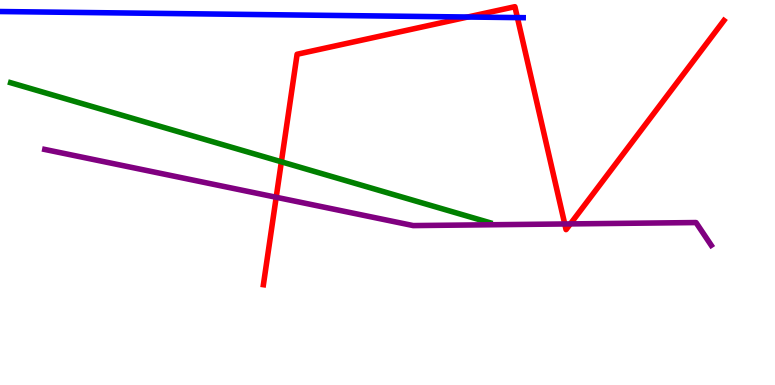[{'lines': ['blue', 'red'], 'intersections': [{'x': 6.03, 'y': 9.56}, {'x': 6.68, 'y': 9.54}]}, {'lines': ['green', 'red'], 'intersections': [{'x': 3.63, 'y': 5.8}]}, {'lines': ['purple', 'red'], 'intersections': [{'x': 3.56, 'y': 4.88}, {'x': 7.29, 'y': 4.18}, {'x': 7.36, 'y': 4.18}]}, {'lines': ['blue', 'green'], 'intersections': []}, {'lines': ['blue', 'purple'], 'intersections': []}, {'lines': ['green', 'purple'], 'intersections': []}]